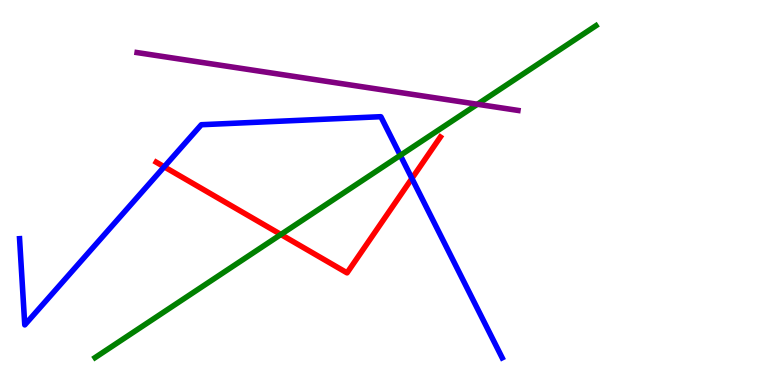[{'lines': ['blue', 'red'], 'intersections': [{'x': 2.12, 'y': 5.67}, {'x': 5.32, 'y': 5.37}]}, {'lines': ['green', 'red'], 'intersections': [{'x': 3.62, 'y': 3.91}]}, {'lines': ['purple', 'red'], 'intersections': []}, {'lines': ['blue', 'green'], 'intersections': [{'x': 5.17, 'y': 5.96}]}, {'lines': ['blue', 'purple'], 'intersections': []}, {'lines': ['green', 'purple'], 'intersections': [{'x': 6.16, 'y': 7.29}]}]